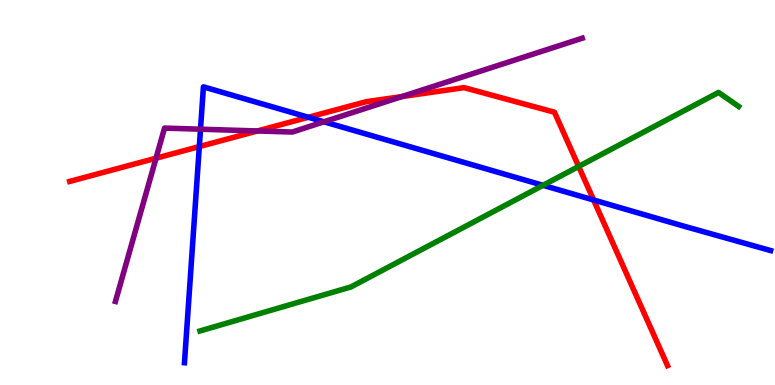[{'lines': ['blue', 'red'], 'intersections': [{'x': 2.57, 'y': 6.19}, {'x': 3.98, 'y': 6.95}, {'x': 7.66, 'y': 4.81}]}, {'lines': ['green', 'red'], 'intersections': [{'x': 7.47, 'y': 5.68}]}, {'lines': ['purple', 'red'], 'intersections': [{'x': 2.01, 'y': 5.89}, {'x': 3.32, 'y': 6.6}, {'x': 5.19, 'y': 7.49}]}, {'lines': ['blue', 'green'], 'intersections': [{'x': 7.01, 'y': 5.19}]}, {'lines': ['blue', 'purple'], 'intersections': [{'x': 2.59, 'y': 6.64}, {'x': 4.18, 'y': 6.84}]}, {'lines': ['green', 'purple'], 'intersections': []}]